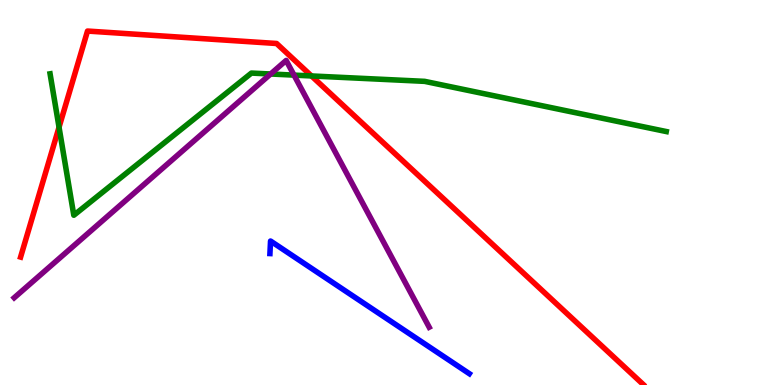[{'lines': ['blue', 'red'], 'intersections': []}, {'lines': ['green', 'red'], 'intersections': [{'x': 0.762, 'y': 6.7}, {'x': 4.02, 'y': 8.03}]}, {'lines': ['purple', 'red'], 'intersections': []}, {'lines': ['blue', 'green'], 'intersections': []}, {'lines': ['blue', 'purple'], 'intersections': []}, {'lines': ['green', 'purple'], 'intersections': [{'x': 3.49, 'y': 8.08}, {'x': 3.79, 'y': 8.05}]}]